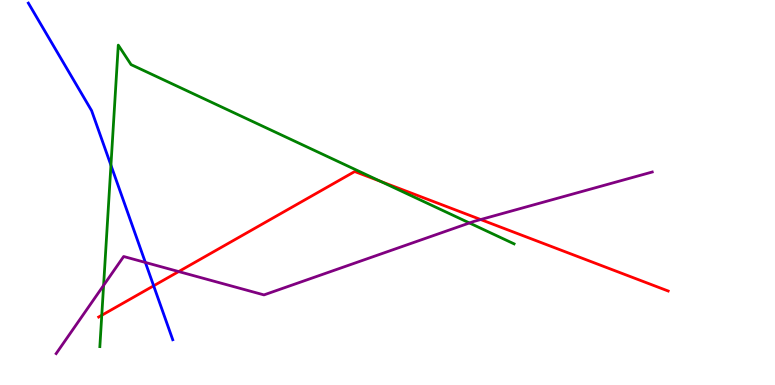[{'lines': ['blue', 'red'], 'intersections': [{'x': 1.98, 'y': 2.58}]}, {'lines': ['green', 'red'], 'intersections': [{'x': 1.31, 'y': 1.81}, {'x': 4.91, 'y': 5.29}]}, {'lines': ['purple', 'red'], 'intersections': [{'x': 2.31, 'y': 2.95}, {'x': 6.2, 'y': 4.3}]}, {'lines': ['blue', 'green'], 'intersections': [{'x': 1.43, 'y': 5.71}]}, {'lines': ['blue', 'purple'], 'intersections': [{'x': 1.88, 'y': 3.18}]}, {'lines': ['green', 'purple'], 'intersections': [{'x': 1.34, 'y': 2.59}, {'x': 6.06, 'y': 4.21}]}]